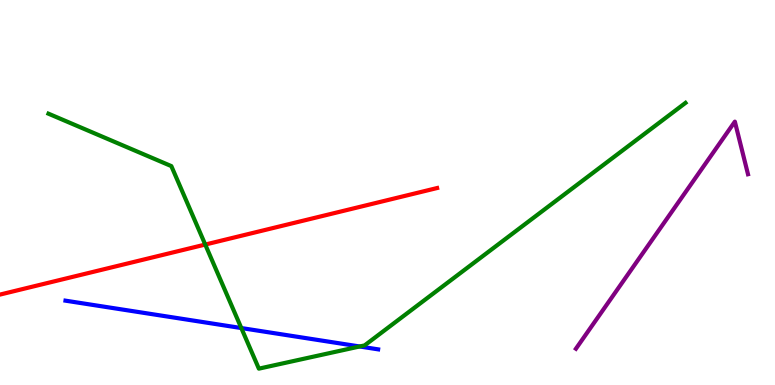[{'lines': ['blue', 'red'], 'intersections': []}, {'lines': ['green', 'red'], 'intersections': [{'x': 2.65, 'y': 3.65}]}, {'lines': ['purple', 'red'], 'intersections': []}, {'lines': ['blue', 'green'], 'intersections': [{'x': 3.11, 'y': 1.48}, {'x': 4.64, 'y': 1.0}]}, {'lines': ['blue', 'purple'], 'intersections': []}, {'lines': ['green', 'purple'], 'intersections': []}]